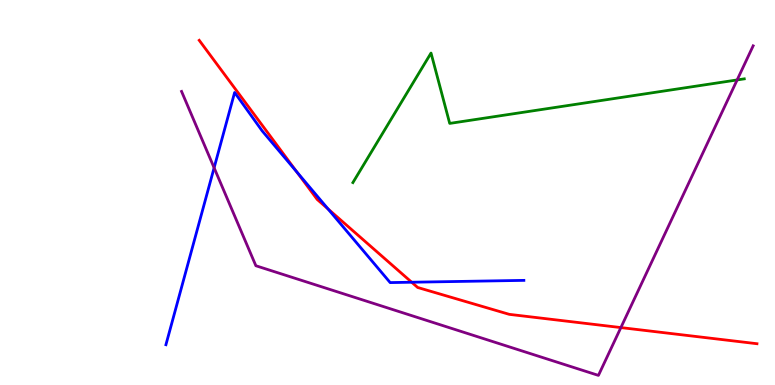[{'lines': ['blue', 'red'], 'intersections': [{'x': 3.83, 'y': 5.53}, {'x': 4.23, 'y': 4.57}, {'x': 5.31, 'y': 2.67}]}, {'lines': ['green', 'red'], 'intersections': []}, {'lines': ['purple', 'red'], 'intersections': [{'x': 8.01, 'y': 1.49}]}, {'lines': ['blue', 'green'], 'intersections': []}, {'lines': ['blue', 'purple'], 'intersections': [{'x': 2.76, 'y': 5.64}]}, {'lines': ['green', 'purple'], 'intersections': [{'x': 9.51, 'y': 7.92}]}]